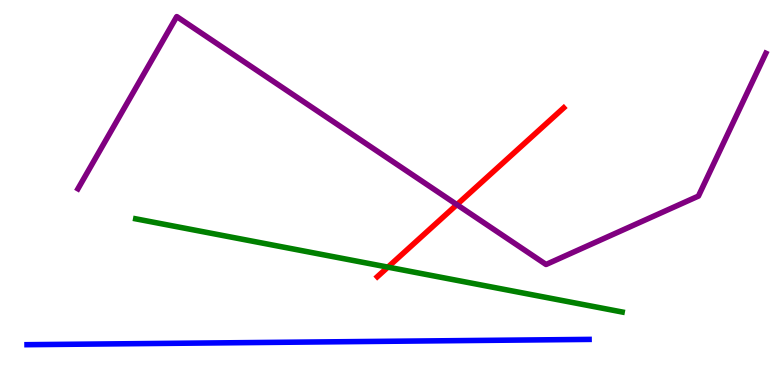[{'lines': ['blue', 'red'], 'intersections': []}, {'lines': ['green', 'red'], 'intersections': [{'x': 5.01, 'y': 3.06}]}, {'lines': ['purple', 'red'], 'intersections': [{'x': 5.9, 'y': 4.68}]}, {'lines': ['blue', 'green'], 'intersections': []}, {'lines': ['blue', 'purple'], 'intersections': []}, {'lines': ['green', 'purple'], 'intersections': []}]